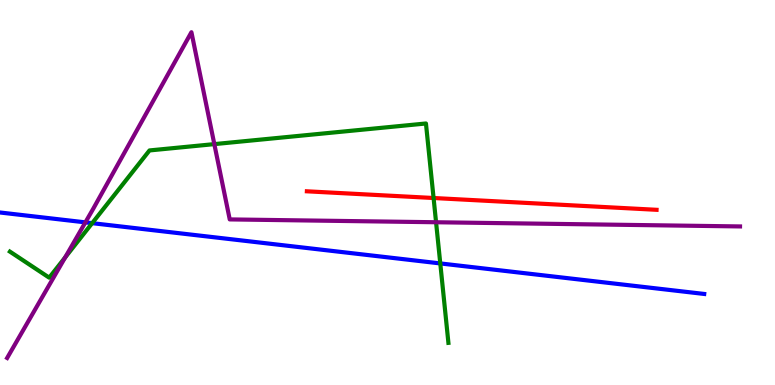[{'lines': ['blue', 'red'], 'intersections': []}, {'lines': ['green', 'red'], 'intersections': [{'x': 5.59, 'y': 4.86}]}, {'lines': ['purple', 'red'], 'intersections': []}, {'lines': ['blue', 'green'], 'intersections': [{'x': 1.19, 'y': 4.2}, {'x': 5.68, 'y': 3.16}]}, {'lines': ['blue', 'purple'], 'intersections': [{'x': 1.1, 'y': 4.22}]}, {'lines': ['green', 'purple'], 'intersections': [{'x': 0.84, 'y': 3.31}, {'x': 2.77, 'y': 6.26}, {'x': 5.63, 'y': 4.23}]}]